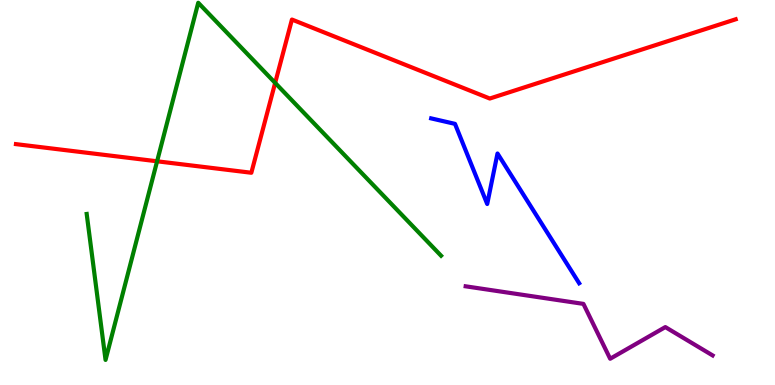[{'lines': ['blue', 'red'], 'intersections': []}, {'lines': ['green', 'red'], 'intersections': [{'x': 2.03, 'y': 5.81}, {'x': 3.55, 'y': 7.85}]}, {'lines': ['purple', 'red'], 'intersections': []}, {'lines': ['blue', 'green'], 'intersections': []}, {'lines': ['blue', 'purple'], 'intersections': []}, {'lines': ['green', 'purple'], 'intersections': []}]